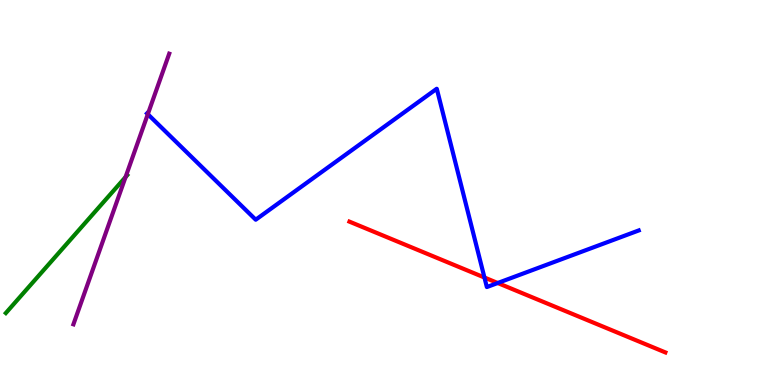[{'lines': ['blue', 'red'], 'intersections': [{'x': 6.25, 'y': 2.79}, {'x': 6.42, 'y': 2.65}]}, {'lines': ['green', 'red'], 'intersections': []}, {'lines': ['purple', 'red'], 'intersections': []}, {'lines': ['blue', 'green'], 'intersections': []}, {'lines': ['blue', 'purple'], 'intersections': [{'x': 1.91, 'y': 7.03}]}, {'lines': ['green', 'purple'], 'intersections': [{'x': 1.62, 'y': 5.4}]}]